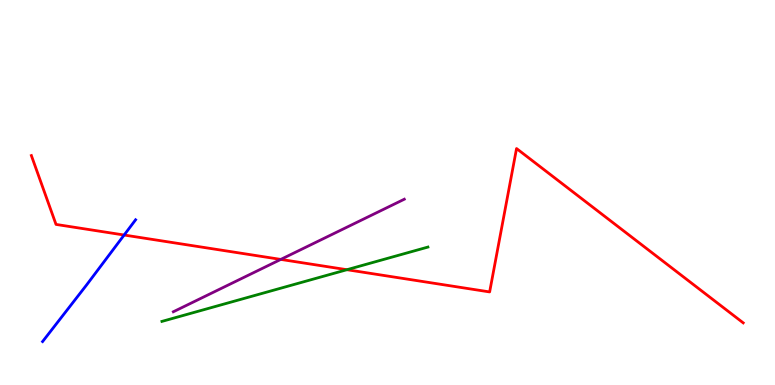[{'lines': ['blue', 'red'], 'intersections': [{'x': 1.6, 'y': 3.9}]}, {'lines': ['green', 'red'], 'intersections': [{'x': 4.48, 'y': 2.99}]}, {'lines': ['purple', 'red'], 'intersections': [{'x': 3.62, 'y': 3.26}]}, {'lines': ['blue', 'green'], 'intersections': []}, {'lines': ['blue', 'purple'], 'intersections': []}, {'lines': ['green', 'purple'], 'intersections': []}]